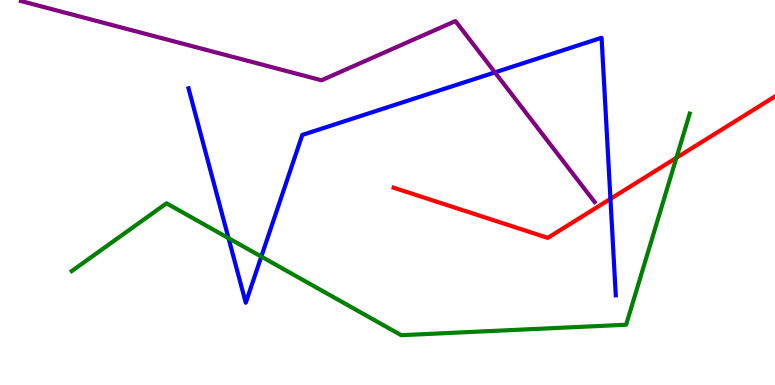[{'lines': ['blue', 'red'], 'intersections': [{'x': 7.88, 'y': 4.83}]}, {'lines': ['green', 'red'], 'intersections': [{'x': 8.73, 'y': 5.9}]}, {'lines': ['purple', 'red'], 'intersections': []}, {'lines': ['blue', 'green'], 'intersections': [{'x': 2.95, 'y': 3.81}, {'x': 3.37, 'y': 3.34}]}, {'lines': ['blue', 'purple'], 'intersections': [{'x': 6.39, 'y': 8.12}]}, {'lines': ['green', 'purple'], 'intersections': []}]